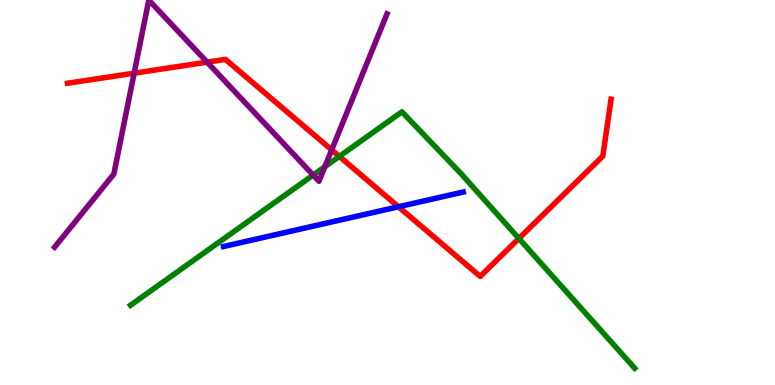[{'lines': ['blue', 'red'], 'intersections': [{'x': 5.14, 'y': 4.63}]}, {'lines': ['green', 'red'], 'intersections': [{'x': 4.38, 'y': 5.94}, {'x': 6.7, 'y': 3.81}]}, {'lines': ['purple', 'red'], 'intersections': [{'x': 1.73, 'y': 8.1}, {'x': 2.67, 'y': 8.39}, {'x': 4.28, 'y': 6.11}]}, {'lines': ['blue', 'green'], 'intersections': []}, {'lines': ['blue', 'purple'], 'intersections': []}, {'lines': ['green', 'purple'], 'intersections': [{'x': 4.04, 'y': 5.45}, {'x': 4.19, 'y': 5.67}]}]